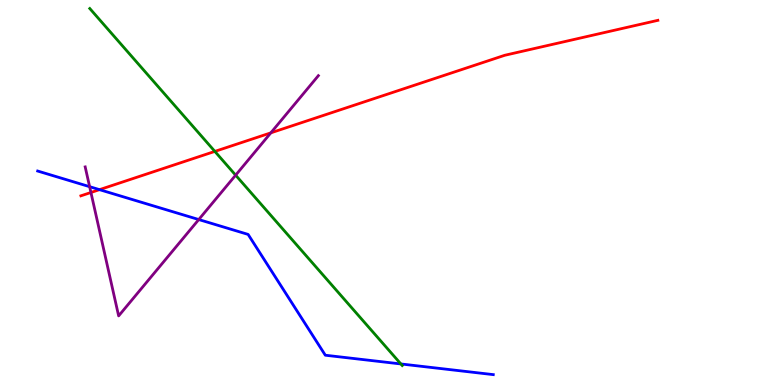[{'lines': ['blue', 'red'], 'intersections': [{'x': 1.28, 'y': 5.07}]}, {'lines': ['green', 'red'], 'intersections': [{'x': 2.77, 'y': 6.07}]}, {'lines': ['purple', 'red'], 'intersections': [{'x': 1.17, 'y': 5.0}, {'x': 3.49, 'y': 6.55}]}, {'lines': ['blue', 'green'], 'intersections': [{'x': 5.17, 'y': 0.547}]}, {'lines': ['blue', 'purple'], 'intersections': [{'x': 1.16, 'y': 5.15}, {'x': 2.56, 'y': 4.3}]}, {'lines': ['green', 'purple'], 'intersections': [{'x': 3.04, 'y': 5.45}]}]